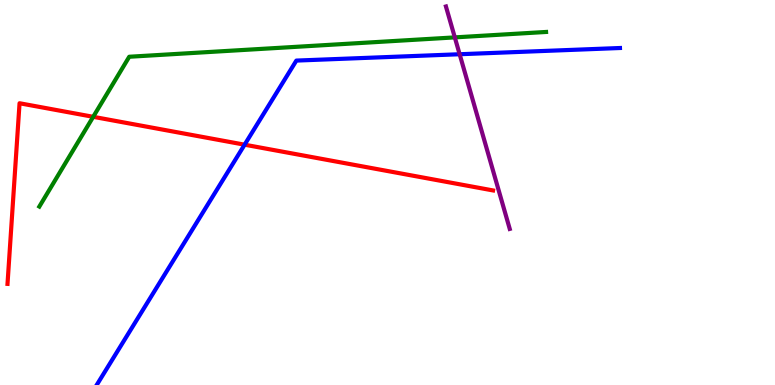[{'lines': ['blue', 'red'], 'intersections': [{'x': 3.16, 'y': 6.24}]}, {'lines': ['green', 'red'], 'intersections': [{'x': 1.2, 'y': 6.97}]}, {'lines': ['purple', 'red'], 'intersections': []}, {'lines': ['blue', 'green'], 'intersections': []}, {'lines': ['blue', 'purple'], 'intersections': [{'x': 5.93, 'y': 8.59}]}, {'lines': ['green', 'purple'], 'intersections': [{'x': 5.87, 'y': 9.03}]}]